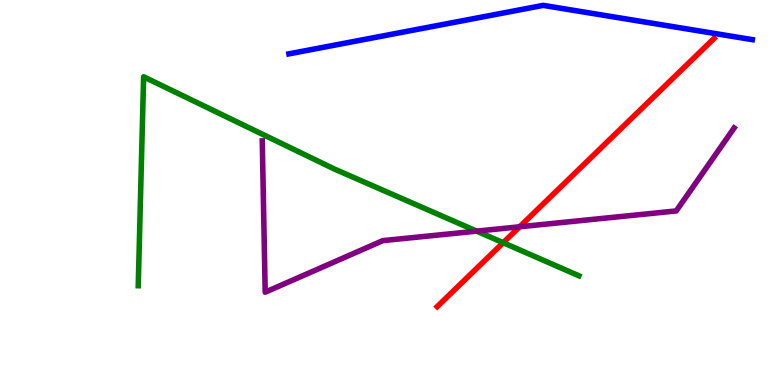[{'lines': ['blue', 'red'], 'intersections': []}, {'lines': ['green', 'red'], 'intersections': [{'x': 6.49, 'y': 3.7}]}, {'lines': ['purple', 'red'], 'intersections': [{'x': 6.71, 'y': 4.11}]}, {'lines': ['blue', 'green'], 'intersections': []}, {'lines': ['blue', 'purple'], 'intersections': []}, {'lines': ['green', 'purple'], 'intersections': [{'x': 6.15, 'y': 4.0}]}]